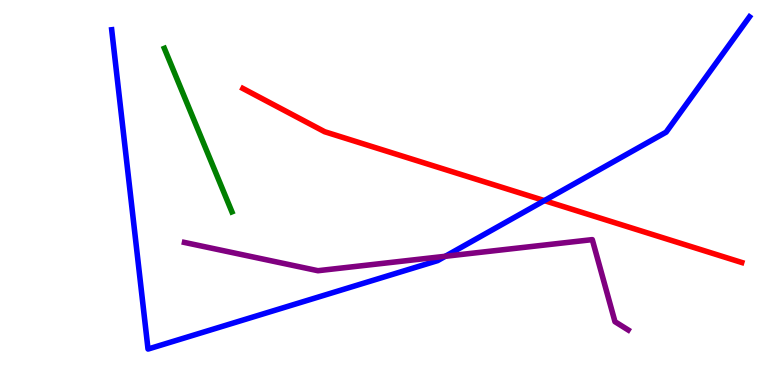[{'lines': ['blue', 'red'], 'intersections': [{'x': 7.02, 'y': 4.79}]}, {'lines': ['green', 'red'], 'intersections': []}, {'lines': ['purple', 'red'], 'intersections': []}, {'lines': ['blue', 'green'], 'intersections': []}, {'lines': ['blue', 'purple'], 'intersections': [{'x': 5.75, 'y': 3.34}]}, {'lines': ['green', 'purple'], 'intersections': []}]